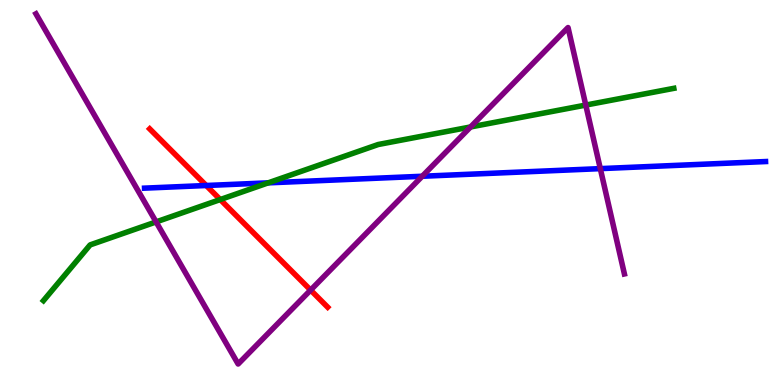[{'lines': ['blue', 'red'], 'intersections': [{'x': 2.66, 'y': 5.18}]}, {'lines': ['green', 'red'], 'intersections': [{'x': 2.84, 'y': 4.82}]}, {'lines': ['purple', 'red'], 'intersections': [{'x': 4.01, 'y': 2.47}]}, {'lines': ['blue', 'green'], 'intersections': [{'x': 3.46, 'y': 5.25}]}, {'lines': ['blue', 'purple'], 'intersections': [{'x': 5.45, 'y': 5.42}, {'x': 7.75, 'y': 5.62}]}, {'lines': ['green', 'purple'], 'intersections': [{'x': 2.01, 'y': 4.24}, {'x': 6.07, 'y': 6.7}, {'x': 7.56, 'y': 7.27}]}]